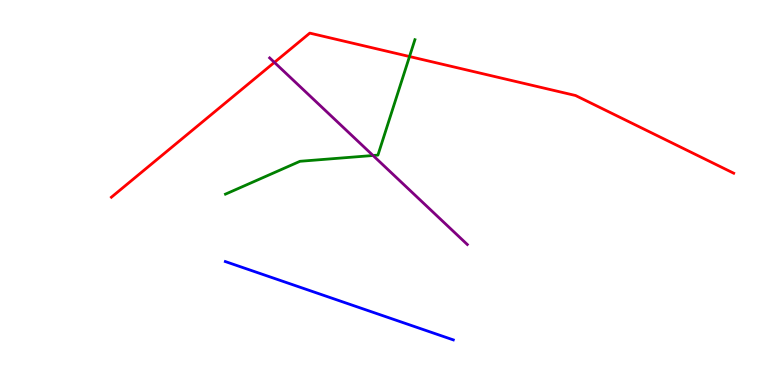[{'lines': ['blue', 'red'], 'intersections': []}, {'lines': ['green', 'red'], 'intersections': [{'x': 5.28, 'y': 8.53}]}, {'lines': ['purple', 'red'], 'intersections': [{'x': 3.54, 'y': 8.38}]}, {'lines': ['blue', 'green'], 'intersections': []}, {'lines': ['blue', 'purple'], 'intersections': []}, {'lines': ['green', 'purple'], 'intersections': [{'x': 4.81, 'y': 5.96}]}]